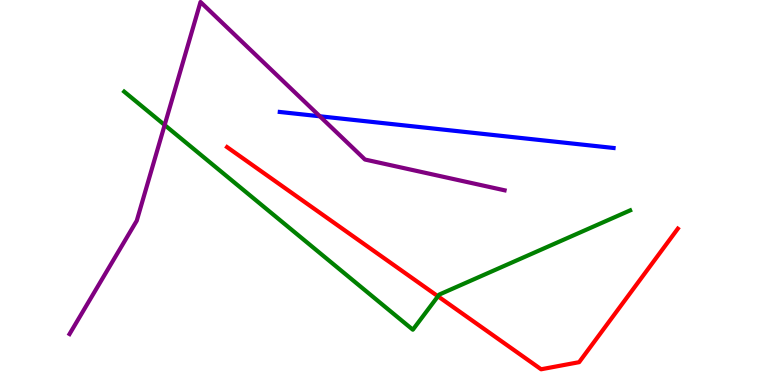[{'lines': ['blue', 'red'], 'intersections': []}, {'lines': ['green', 'red'], 'intersections': [{'x': 5.65, 'y': 2.3}]}, {'lines': ['purple', 'red'], 'intersections': []}, {'lines': ['blue', 'green'], 'intersections': []}, {'lines': ['blue', 'purple'], 'intersections': [{'x': 4.13, 'y': 6.98}]}, {'lines': ['green', 'purple'], 'intersections': [{'x': 2.12, 'y': 6.75}]}]